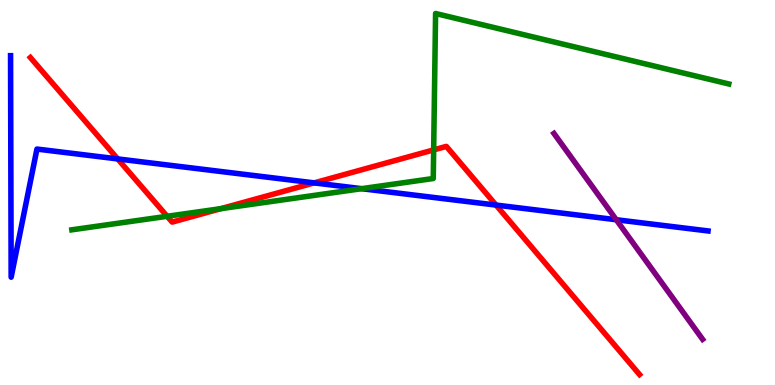[{'lines': ['blue', 'red'], 'intersections': [{'x': 1.52, 'y': 5.87}, {'x': 4.05, 'y': 5.25}, {'x': 6.4, 'y': 4.67}]}, {'lines': ['green', 'red'], 'intersections': [{'x': 2.16, 'y': 4.38}, {'x': 2.85, 'y': 4.58}, {'x': 5.6, 'y': 6.11}]}, {'lines': ['purple', 'red'], 'intersections': []}, {'lines': ['blue', 'green'], 'intersections': [{'x': 4.67, 'y': 5.1}]}, {'lines': ['blue', 'purple'], 'intersections': [{'x': 7.95, 'y': 4.29}]}, {'lines': ['green', 'purple'], 'intersections': []}]